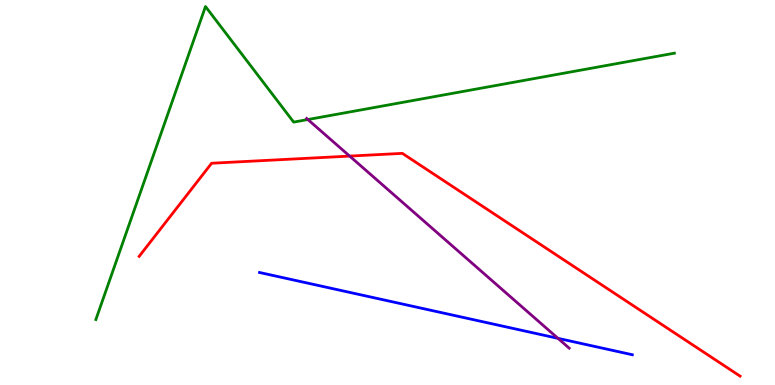[{'lines': ['blue', 'red'], 'intersections': []}, {'lines': ['green', 'red'], 'intersections': []}, {'lines': ['purple', 'red'], 'intersections': [{'x': 4.51, 'y': 5.95}]}, {'lines': ['blue', 'green'], 'intersections': []}, {'lines': ['blue', 'purple'], 'intersections': [{'x': 7.2, 'y': 1.21}]}, {'lines': ['green', 'purple'], 'intersections': [{'x': 3.97, 'y': 6.9}]}]